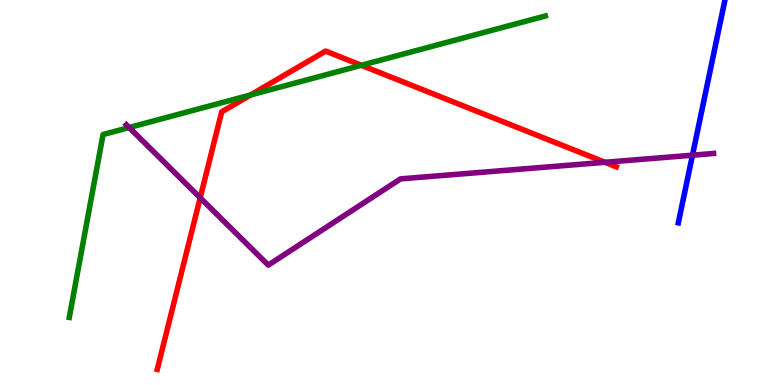[{'lines': ['blue', 'red'], 'intersections': []}, {'lines': ['green', 'red'], 'intersections': [{'x': 3.23, 'y': 7.53}, {'x': 4.66, 'y': 8.3}]}, {'lines': ['purple', 'red'], 'intersections': [{'x': 2.58, 'y': 4.86}, {'x': 7.81, 'y': 5.78}]}, {'lines': ['blue', 'green'], 'intersections': []}, {'lines': ['blue', 'purple'], 'intersections': [{'x': 8.94, 'y': 5.97}]}, {'lines': ['green', 'purple'], 'intersections': [{'x': 1.67, 'y': 6.69}]}]